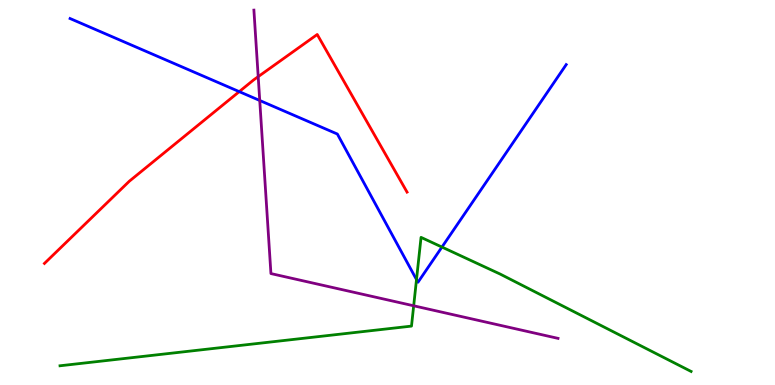[{'lines': ['blue', 'red'], 'intersections': [{'x': 3.09, 'y': 7.62}]}, {'lines': ['green', 'red'], 'intersections': []}, {'lines': ['purple', 'red'], 'intersections': [{'x': 3.33, 'y': 8.01}]}, {'lines': ['blue', 'green'], 'intersections': [{'x': 5.37, 'y': 2.74}, {'x': 5.7, 'y': 3.58}]}, {'lines': ['blue', 'purple'], 'intersections': [{'x': 3.35, 'y': 7.39}]}, {'lines': ['green', 'purple'], 'intersections': [{'x': 5.34, 'y': 2.06}]}]